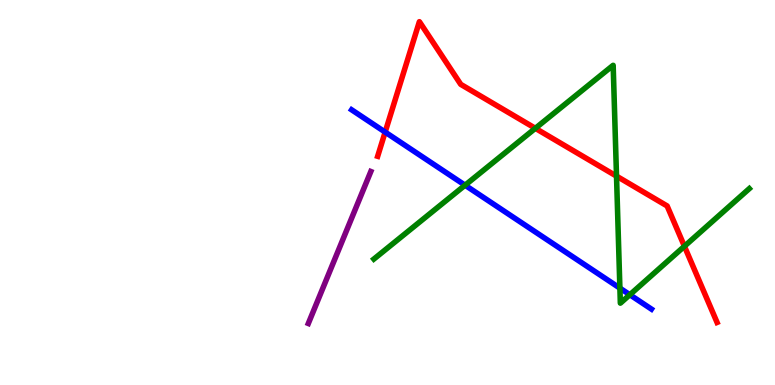[{'lines': ['blue', 'red'], 'intersections': [{'x': 4.97, 'y': 6.57}]}, {'lines': ['green', 'red'], 'intersections': [{'x': 6.91, 'y': 6.67}, {'x': 7.95, 'y': 5.43}, {'x': 8.83, 'y': 3.6}]}, {'lines': ['purple', 'red'], 'intersections': []}, {'lines': ['blue', 'green'], 'intersections': [{'x': 6.0, 'y': 5.19}, {'x': 8.0, 'y': 2.52}, {'x': 8.13, 'y': 2.34}]}, {'lines': ['blue', 'purple'], 'intersections': []}, {'lines': ['green', 'purple'], 'intersections': []}]